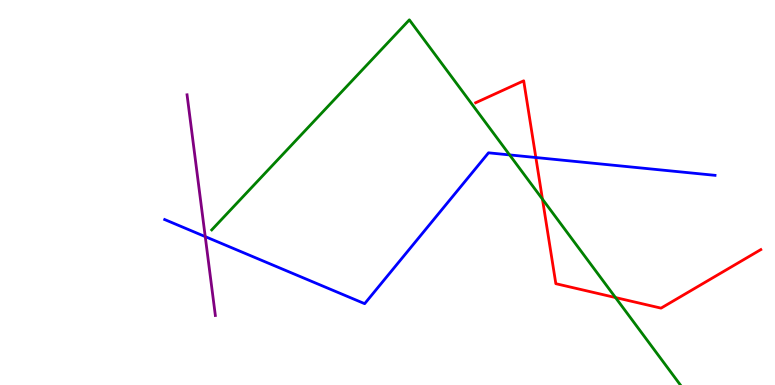[{'lines': ['blue', 'red'], 'intersections': [{'x': 6.91, 'y': 5.91}]}, {'lines': ['green', 'red'], 'intersections': [{'x': 7.0, 'y': 4.83}, {'x': 7.94, 'y': 2.27}]}, {'lines': ['purple', 'red'], 'intersections': []}, {'lines': ['blue', 'green'], 'intersections': [{'x': 6.58, 'y': 5.98}]}, {'lines': ['blue', 'purple'], 'intersections': [{'x': 2.65, 'y': 3.85}]}, {'lines': ['green', 'purple'], 'intersections': []}]